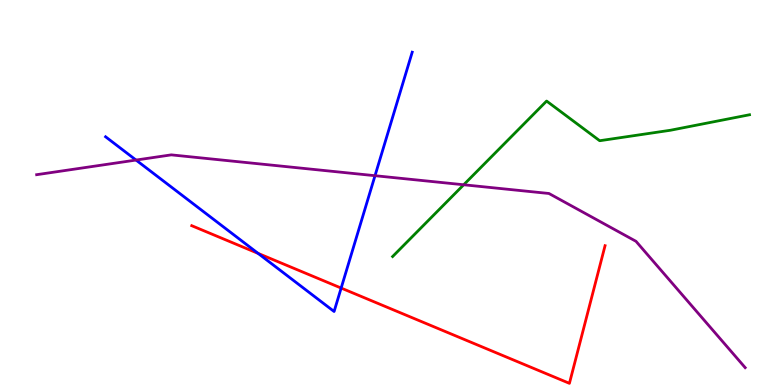[{'lines': ['blue', 'red'], 'intersections': [{'x': 3.33, 'y': 3.42}, {'x': 4.4, 'y': 2.52}]}, {'lines': ['green', 'red'], 'intersections': []}, {'lines': ['purple', 'red'], 'intersections': []}, {'lines': ['blue', 'green'], 'intersections': []}, {'lines': ['blue', 'purple'], 'intersections': [{'x': 1.76, 'y': 5.84}, {'x': 4.84, 'y': 5.44}]}, {'lines': ['green', 'purple'], 'intersections': [{'x': 5.98, 'y': 5.2}]}]